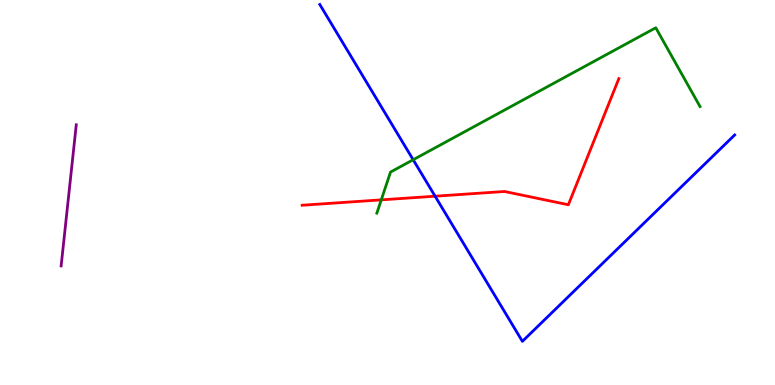[{'lines': ['blue', 'red'], 'intersections': [{'x': 5.61, 'y': 4.9}]}, {'lines': ['green', 'red'], 'intersections': [{'x': 4.92, 'y': 4.81}]}, {'lines': ['purple', 'red'], 'intersections': []}, {'lines': ['blue', 'green'], 'intersections': [{'x': 5.33, 'y': 5.85}]}, {'lines': ['blue', 'purple'], 'intersections': []}, {'lines': ['green', 'purple'], 'intersections': []}]